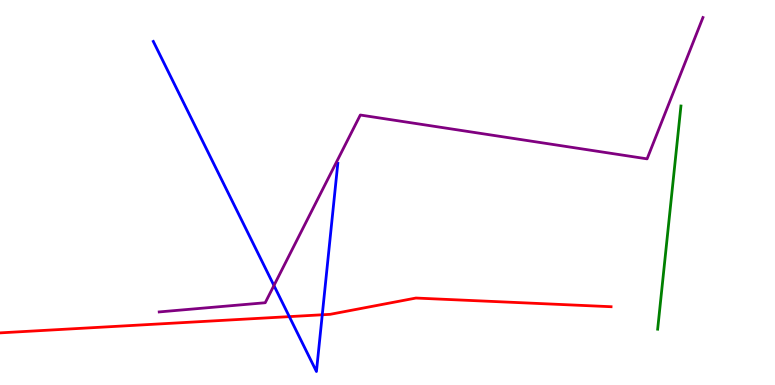[{'lines': ['blue', 'red'], 'intersections': [{'x': 3.73, 'y': 1.78}, {'x': 4.16, 'y': 1.82}]}, {'lines': ['green', 'red'], 'intersections': []}, {'lines': ['purple', 'red'], 'intersections': []}, {'lines': ['blue', 'green'], 'intersections': []}, {'lines': ['blue', 'purple'], 'intersections': [{'x': 3.53, 'y': 2.58}]}, {'lines': ['green', 'purple'], 'intersections': []}]